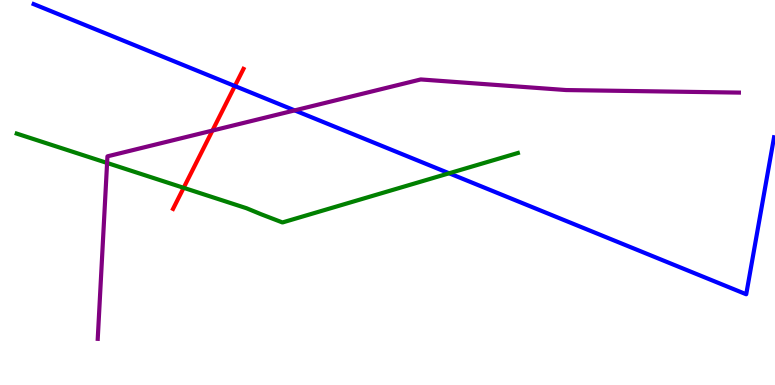[{'lines': ['blue', 'red'], 'intersections': [{'x': 3.03, 'y': 7.77}]}, {'lines': ['green', 'red'], 'intersections': [{'x': 2.37, 'y': 5.12}]}, {'lines': ['purple', 'red'], 'intersections': [{'x': 2.74, 'y': 6.61}]}, {'lines': ['blue', 'green'], 'intersections': [{'x': 5.8, 'y': 5.5}]}, {'lines': ['blue', 'purple'], 'intersections': [{'x': 3.8, 'y': 7.13}]}, {'lines': ['green', 'purple'], 'intersections': [{'x': 1.38, 'y': 5.77}]}]